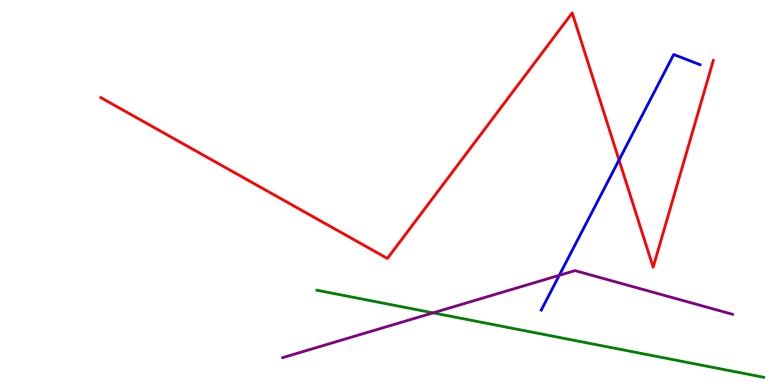[{'lines': ['blue', 'red'], 'intersections': [{'x': 7.99, 'y': 5.84}]}, {'lines': ['green', 'red'], 'intersections': []}, {'lines': ['purple', 'red'], 'intersections': []}, {'lines': ['blue', 'green'], 'intersections': []}, {'lines': ['blue', 'purple'], 'intersections': [{'x': 7.22, 'y': 2.85}]}, {'lines': ['green', 'purple'], 'intersections': [{'x': 5.59, 'y': 1.87}]}]